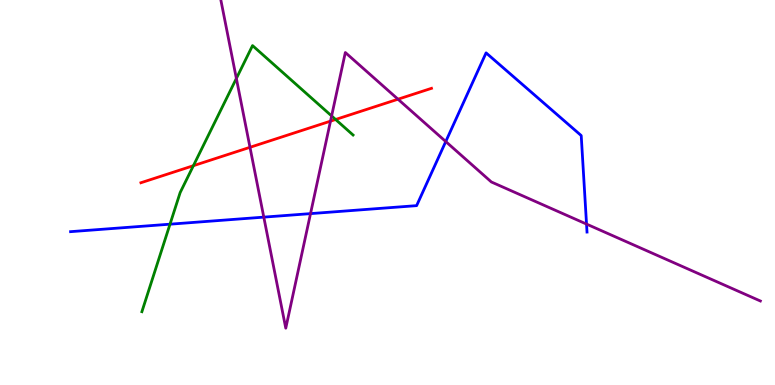[{'lines': ['blue', 'red'], 'intersections': []}, {'lines': ['green', 'red'], 'intersections': [{'x': 2.5, 'y': 5.7}, {'x': 4.33, 'y': 6.9}]}, {'lines': ['purple', 'red'], 'intersections': [{'x': 3.23, 'y': 6.17}, {'x': 4.26, 'y': 6.85}, {'x': 5.14, 'y': 7.42}]}, {'lines': ['blue', 'green'], 'intersections': [{'x': 2.19, 'y': 4.18}]}, {'lines': ['blue', 'purple'], 'intersections': [{'x': 3.4, 'y': 4.36}, {'x': 4.01, 'y': 4.45}, {'x': 5.75, 'y': 6.32}, {'x': 7.57, 'y': 4.18}]}, {'lines': ['green', 'purple'], 'intersections': [{'x': 3.05, 'y': 7.96}, {'x': 4.28, 'y': 6.99}]}]